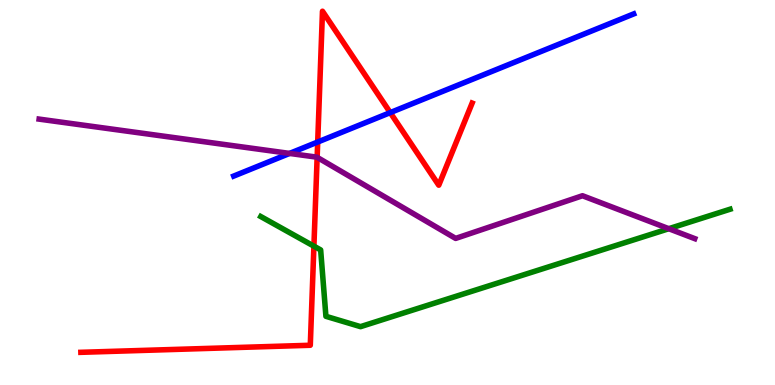[{'lines': ['blue', 'red'], 'intersections': [{'x': 4.1, 'y': 6.31}, {'x': 5.04, 'y': 7.08}]}, {'lines': ['green', 'red'], 'intersections': [{'x': 4.05, 'y': 3.61}]}, {'lines': ['purple', 'red'], 'intersections': [{'x': 4.09, 'y': 5.91}]}, {'lines': ['blue', 'green'], 'intersections': []}, {'lines': ['blue', 'purple'], 'intersections': [{'x': 3.74, 'y': 6.02}]}, {'lines': ['green', 'purple'], 'intersections': [{'x': 8.63, 'y': 4.06}]}]